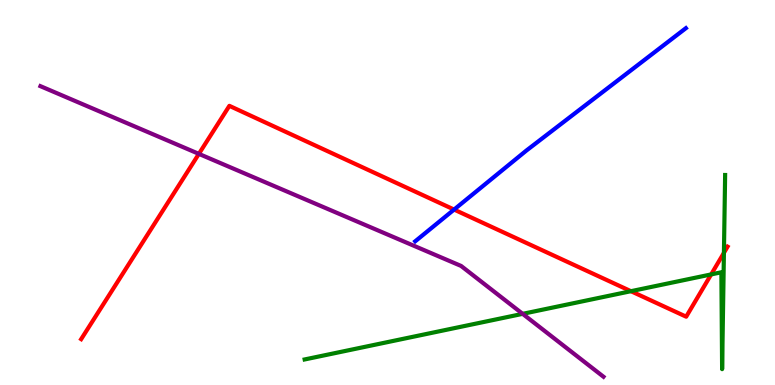[{'lines': ['blue', 'red'], 'intersections': [{'x': 5.86, 'y': 4.56}]}, {'lines': ['green', 'red'], 'intersections': [{'x': 8.14, 'y': 2.44}, {'x': 9.18, 'y': 2.87}, {'x': 9.34, 'y': 3.43}]}, {'lines': ['purple', 'red'], 'intersections': [{'x': 2.57, 'y': 6.0}]}, {'lines': ['blue', 'green'], 'intersections': []}, {'lines': ['blue', 'purple'], 'intersections': []}, {'lines': ['green', 'purple'], 'intersections': [{'x': 6.74, 'y': 1.85}]}]